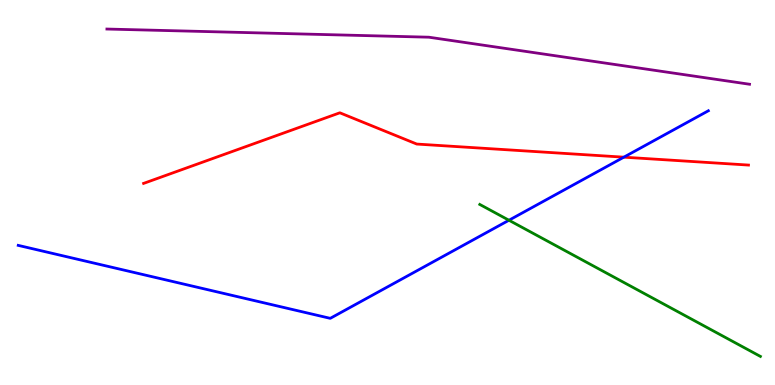[{'lines': ['blue', 'red'], 'intersections': [{'x': 8.05, 'y': 5.92}]}, {'lines': ['green', 'red'], 'intersections': []}, {'lines': ['purple', 'red'], 'intersections': []}, {'lines': ['blue', 'green'], 'intersections': [{'x': 6.57, 'y': 4.28}]}, {'lines': ['blue', 'purple'], 'intersections': []}, {'lines': ['green', 'purple'], 'intersections': []}]